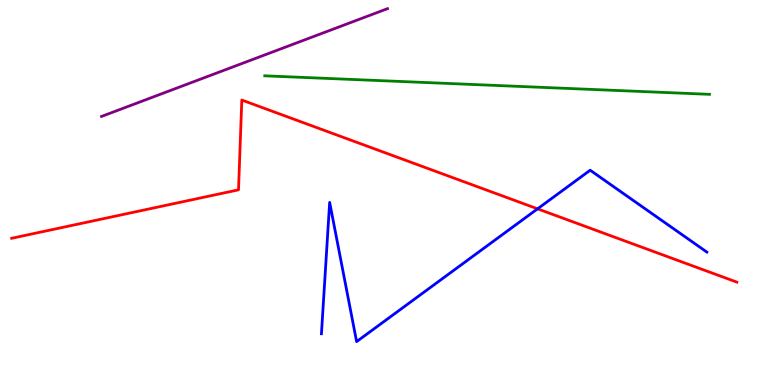[{'lines': ['blue', 'red'], 'intersections': [{'x': 6.94, 'y': 4.58}]}, {'lines': ['green', 'red'], 'intersections': []}, {'lines': ['purple', 'red'], 'intersections': []}, {'lines': ['blue', 'green'], 'intersections': []}, {'lines': ['blue', 'purple'], 'intersections': []}, {'lines': ['green', 'purple'], 'intersections': []}]